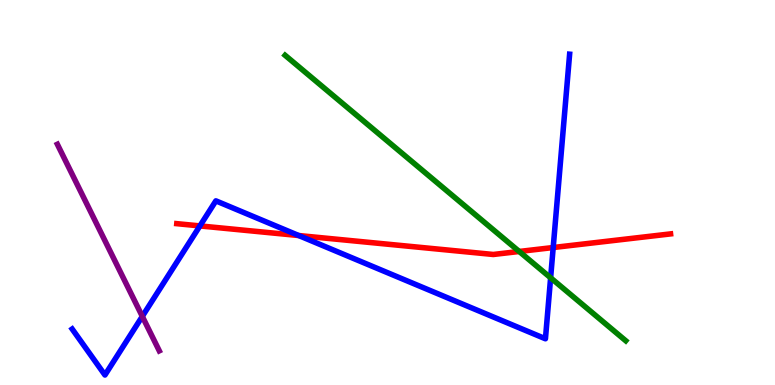[{'lines': ['blue', 'red'], 'intersections': [{'x': 2.58, 'y': 4.13}, {'x': 3.85, 'y': 3.88}, {'x': 7.14, 'y': 3.57}]}, {'lines': ['green', 'red'], 'intersections': [{'x': 6.7, 'y': 3.47}]}, {'lines': ['purple', 'red'], 'intersections': []}, {'lines': ['blue', 'green'], 'intersections': [{'x': 7.1, 'y': 2.78}]}, {'lines': ['blue', 'purple'], 'intersections': [{'x': 1.84, 'y': 1.78}]}, {'lines': ['green', 'purple'], 'intersections': []}]